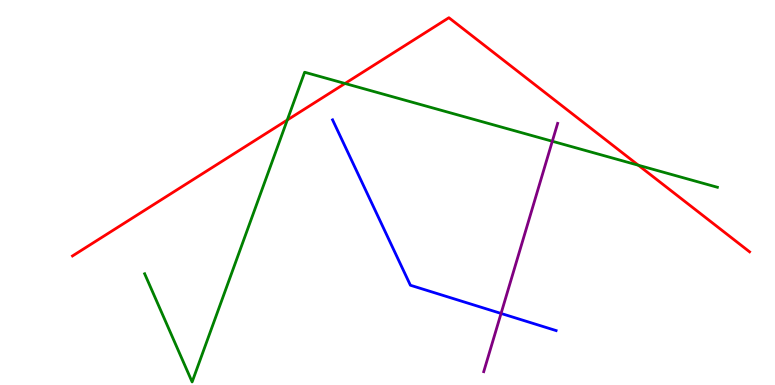[{'lines': ['blue', 'red'], 'intersections': []}, {'lines': ['green', 'red'], 'intersections': [{'x': 3.71, 'y': 6.88}, {'x': 4.45, 'y': 7.83}, {'x': 8.24, 'y': 5.71}]}, {'lines': ['purple', 'red'], 'intersections': []}, {'lines': ['blue', 'green'], 'intersections': []}, {'lines': ['blue', 'purple'], 'intersections': [{'x': 6.47, 'y': 1.86}]}, {'lines': ['green', 'purple'], 'intersections': [{'x': 7.13, 'y': 6.33}]}]